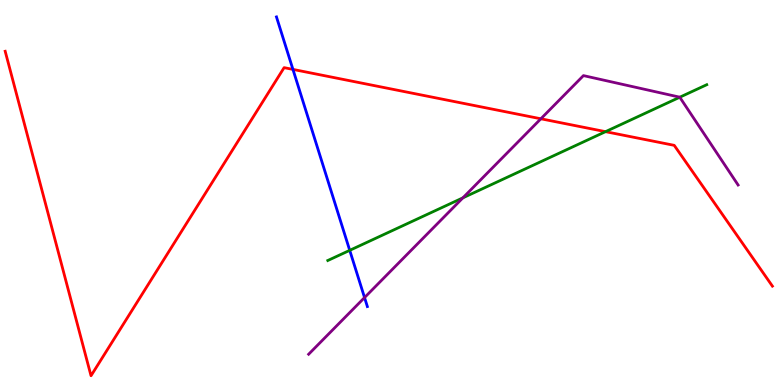[{'lines': ['blue', 'red'], 'intersections': [{'x': 3.78, 'y': 8.2}]}, {'lines': ['green', 'red'], 'intersections': [{'x': 7.81, 'y': 6.58}]}, {'lines': ['purple', 'red'], 'intersections': [{'x': 6.98, 'y': 6.91}]}, {'lines': ['blue', 'green'], 'intersections': [{'x': 4.51, 'y': 3.5}]}, {'lines': ['blue', 'purple'], 'intersections': [{'x': 4.7, 'y': 2.27}]}, {'lines': ['green', 'purple'], 'intersections': [{'x': 5.97, 'y': 4.86}, {'x': 8.77, 'y': 7.47}]}]